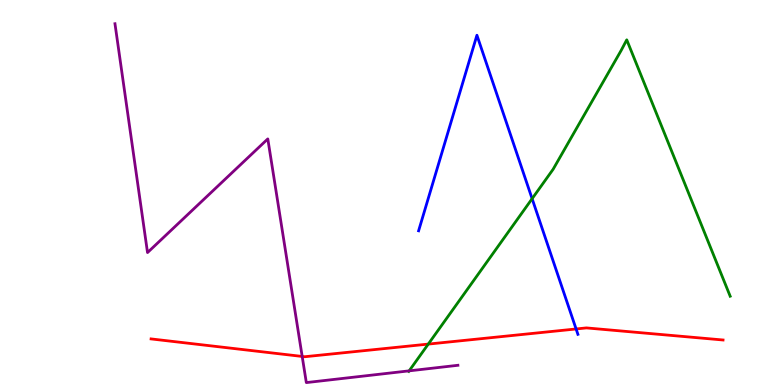[{'lines': ['blue', 'red'], 'intersections': [{'x': 7.43, 'y': 1.46}]}, {'lines': ['green', 'red'], 'intersections': [{'x': 5.53, 'y': 1.06}]}, {'lines': ['purple', 'red'], 'intersections': [{'x': 3.9, 'y': 0.742}]}, {'lines': ['blue', 'green'], 'intersections': [{'x': 6.87, 'y': 4.84}]}, {'lines': ['blue', 'purple'], 'intersections': []}, {'lines': ['green', 'purple'], 'intersections': [{'x': 5.28, 'y': 0.367}]}]